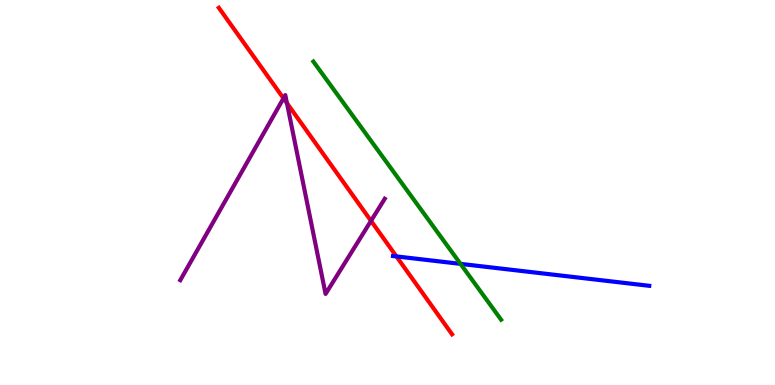[{'lines': ['blue', 'red'], 'intersections': [{'x': 5.12, 'y': 3.34}]}, {'lines': ['green', 'red'], 'intersections': []}, {'lines': ['purple', 'red'], 'intersections': [{'x': 3.66, 'y': 7.45}, {'x': 3.7, 'y': 7.32}, {'x': 4.79, 'y': 4.26}]}, {'lines': ['blue', 'green'], 'intersections': [{'x': 5.94, 'y': 3.15}]}, {'lines': ['blue', 'purple'], 'intersections': []}, {'lines': ['green', 'purple'], 'intersections': []}]